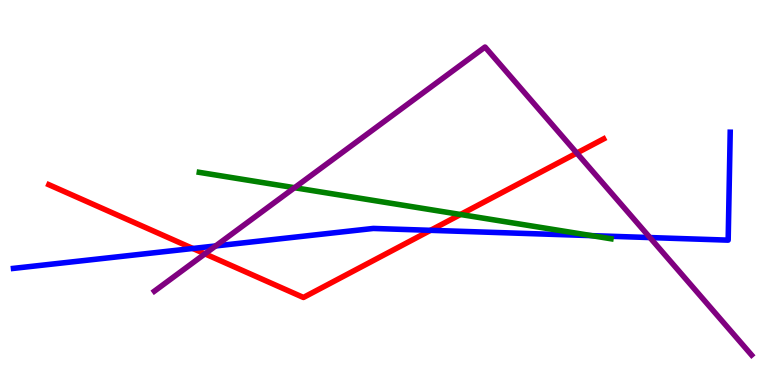[{'lines': ['blue', 'red'], 'intersections': [{'x': 2.49, 'y': 3.55}, {'x': 5.56, 'y': 4.02}]}, {'lines': ['green', 'red'], 'intersections': [{'x': 5.94, 'y': 4.43}]}, {'lines': ['purple', 'red'], 'intersections': [{'x': 2.64, 'y': 3.41}, {'x': 7.44, 'y': 6.02}]}, {'lines': ['blue', 'green'], 'intersections': [{'x': 7.63, 'y': 3.88}]}, {'lines': ['blue', 'purple'], 'intersections': [{'x': 2.78, 'y': 3.61}, {'x': 8.39, 'y': 3.83}]}, {'lines': ['green', 'purple'], 'intersections': [{'x': 3.8, 'y': 5.12}]}]